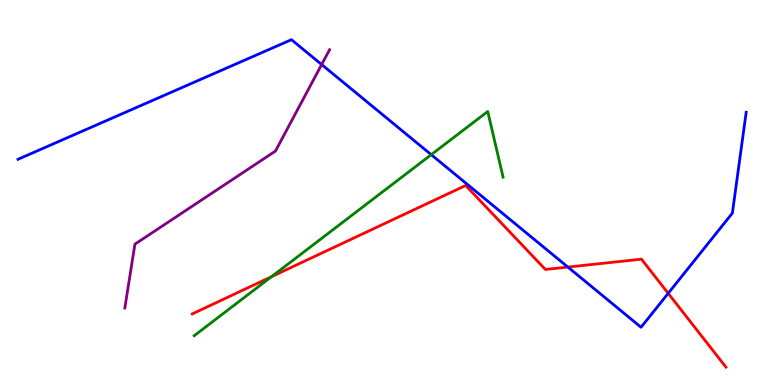[{'lines': ['blue', 'red'], 'intersections': [{'x': 7.33, 'y': 3.06}, {'x': 8.62, 'y': 2.38}]}, {'lines': ['green', 'red'], 'intersections': [{'x': 3.5, 'y': 2.81}]}, {'lines': ['purple', 'red'], 'intersections': []}, {'lines': ['blue', 'green'], 'intersections': [{'x': 5.56, 'y': 5.98}]}, {'lines': ['blue', 'purple'], 'intersections': [{'x': 4.15, 'y': 8.32}]}, {'lines': ['green', 'purple'], 'intersections': []}]